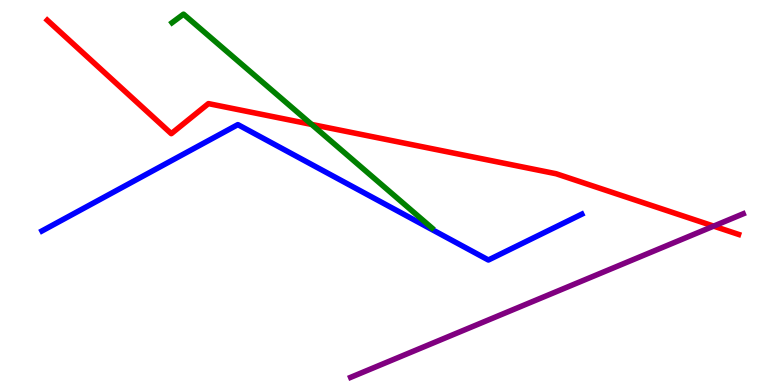[{'lines': ['blue', 'red'], 'intersections': []}, {'lines': ['green', 'red'], 'intersections': [{'x': 4.02, 'y': 6.77}]}, {'lines': ['purple', 'red'], 'intersections': [{'x': 9.21, 'y': 4.13}]}, {'lines': ['blue', 'green'], 'intersections': []}, {'lines': ['blue', 'purple'], 'intersections': []}, {'lines': ['green', 'purple'], 'intersections': []}]